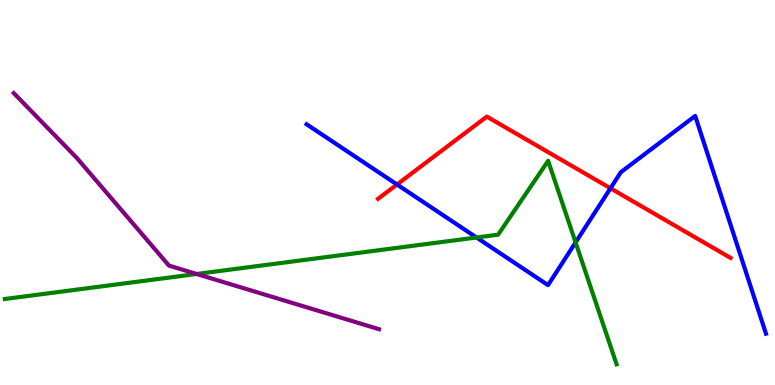[{'lines': ['blue', 'red'], 'intersections': [{'x': 5.12, 'y': 5.21}, {'x': 7.88, 'y': 5.11}]}, {'lines': ['green', 'red'], 'intersections': []}, {'lines': ['purple', 'red'], 'intersections': []}, {'lines': ['blue', 'green'], 'intersections': [{'x': 6.15, 'y': 3.83}, {'x': 7.43, 'y': 3.7}]}, {'lines': ['blue', 'purple'], 'intersections': []}, {'lines': ['green', 'purple'], 'intersections': [{'x': 2.54, 'y': 2.88}]}]